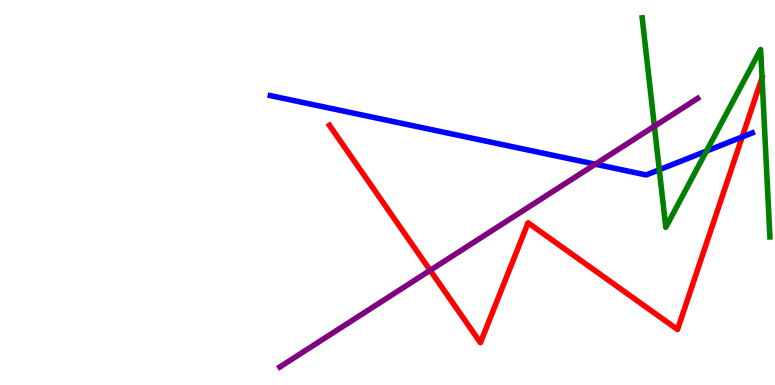[{'lines': ['blue', 'red'], 'intersections': [{'x': 9.58, 'y': 6.44}]}, {'lines': ['green', 'red'], 'intersections': [{'x': 9.83, 'y': 7.98}]}, {'lines': ['purple', 'red'], 'intersections': [{'x': 5.55, 'y': 2.98}]}, {'lines': ['blue', 'green'], 'intersections': [{'x': 8.51, 'y': 5.59}, {'x': 9.12, 'y': 6.08}]}, {'lines': ['blue', 'purple'], 'intersections': [{'x': 7.68, 'y': 5.73}]}, {'lines': ['green', 'purple'], 'intersections': [{'x': 8.44, 'y': 6.72}]}]